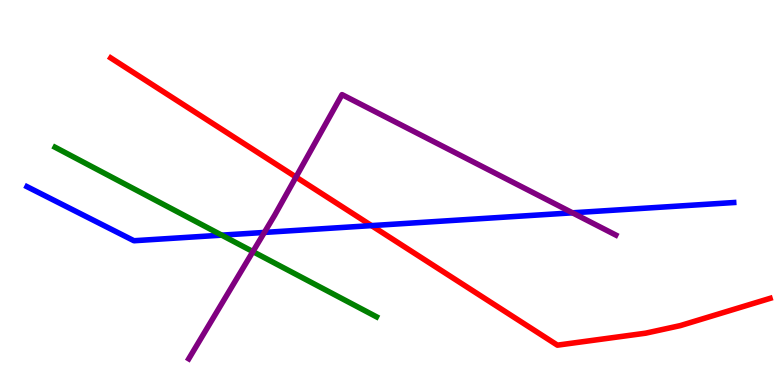[{'lines': ['blue', 'red'], 'intersections': [{'x': 4.79, 'y': 4.14}]}, {'lines': ['green', 'red'], 'intersections': []}, {'lines': ['purple', 'red'], 'intersections': [{'x': 3.82, 'y': 5.4}]}, {'lines': ['blue', 'green'], 'intersections': [{'x': 2.86, 'y': 3.89}]}, {'lines': ['blue', 'purple'], 'intersections': [{'x': 3.41, 'y': 3.96}, {'x': 7.39, 'y': 4.47}]}, {'lines': ['green', 'purple'], 'intersections': [{'x': 3.26, 'y': 3.46}]}]